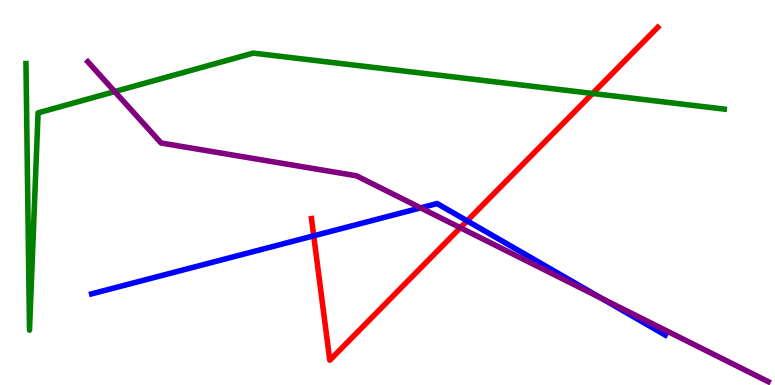[{'lines': ['blue', 'red'], 'intersections': [{'x': 4.05, 'y': 3.87}, {'x': 6.03, 'y': 4.26}]}, {'lines': ['green', 'red'], 'intersections': [{'x': 7.65, 'y': 7.57}]}, {'lines': ['purple', 'red'], 'intersections': [{'x': 5.94, 'y': 4.09}]}, {'lines': ['blue', 'green'], 'intersections': []}, {'lines': ['blue', 'purple'], 'intersections': [{'x': 5.43, 'y': 4.6}, {'x': 7.76, 'y': 2.25}]}, {'lines': ['green', 'purple'], 'intersections': [{'x': 1.48, 'y': 7.62}]}]